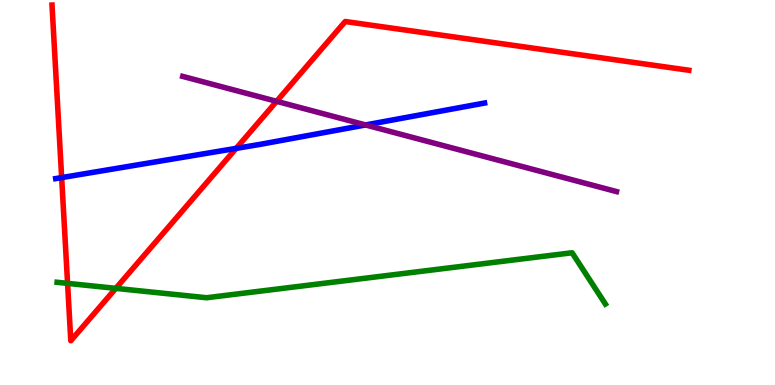[{'lines': ['blue', 'red'], 'intersections': [{'x': 0.796, 'y': 5.39}, {'x': 3.05, 'y': 6.15}]}, {'lines': ['green', 'red'], 'intersections': [{'x': 0.872, 'y': 2.64}, {'x': 1.49, 'y': 2.51}]}, {'lines': ['purple', 'red'], 'intersections': [{'x': 3.57, 'y': 7.37}]}, {'lines': ['blue', 'green'], 'intersections': []}, {'lines': ['blue', 'purple'], 'intersections': [{'x': 4.72, 'y': 6.75}]}, {'lines': ['green', 'purple'], 'intersections': []}]